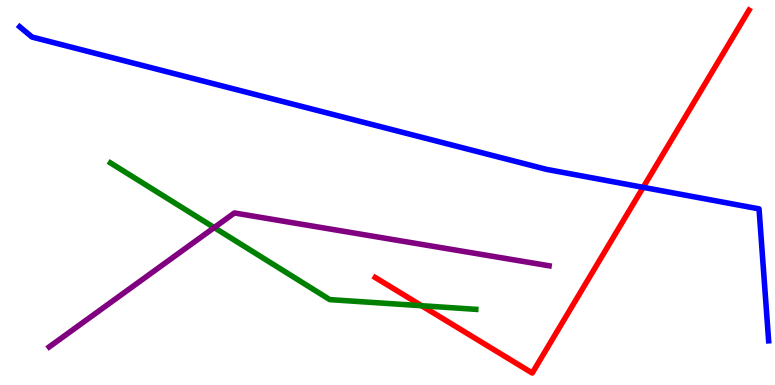[{'lines': ['blue', 'red'], 'intersections': [{'x': 8.3, 'y': 5.13}]}, {'lines': ['green', 'red'], 'intersections': [{'x': 5.44, 'y': 2.06}]}, {'lines': ['purple', 'red'], 'intersections': []}, {'lines': ['blue', 'green'], 'intersections': []}, {'lines': ['blue', 'purple'], 'intersections': []}, {'lines': ['green', 'purple'], 'intersections': [{'x': 2.76, 'y': 4.09}]}]